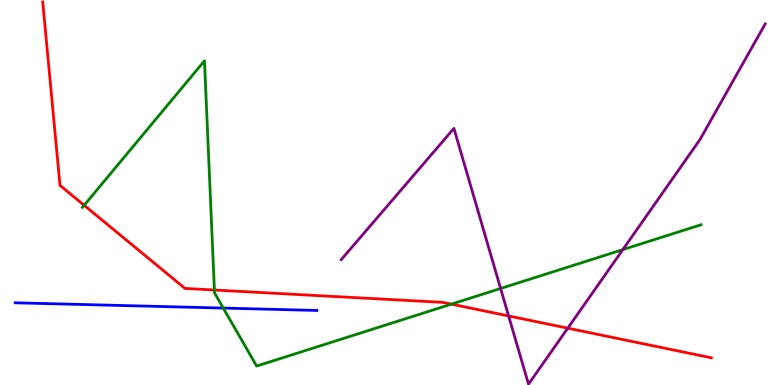[{'lines': ['blue', 'red'], 'intersections': []}, {'lines': ['green', 'red'], 'intersections': [{'x': 1.09, 'y': 4.67}, {'x': 2.77, 'y': 2.47}, {'x': 5.82, 'y': 2.1}]}, {'lines': ['purple', 'red'], 'intersections': [{'x': 6.56, 'y': 1.79}, {'x': 7.33, 'y': 1.48}]}, {'lines': ['blue', 'green'], 'intersections': [{'x': 2.88, 'y': 2.0}]}, {'lines': ['blue', 'purple'], 'intersections': []}, {'lines': ['green', 'purple'], 'intersections': [{'x': 6.46, 'y': 2.51}, {'x': 8.04, 'y': 3.52}]}]